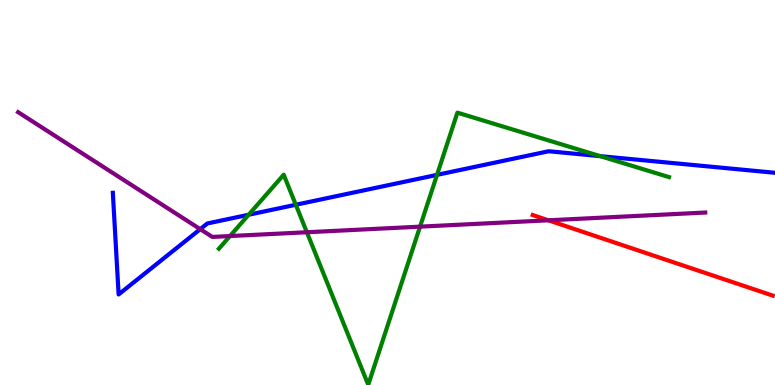[{'lines': ['blue', 'red'], 'intersections': []}, {'lines': ['green', 'red'], 'intersections': []}, {'lines': ['purple', 'red'], 'intersections': [{'x': 7.08, 'y': 4.28}]}, {'lines': ['blue', 'green'], 'intersections': [{'x': 3.21, 'y': 4.42}, {'x': 3.82, 'y': 4.68}, {'x': 5.64, 'y': 5.46}, {'x': 7.74, 'y': 5.94}]}, {'lines': ['blue', 'purple'], 'intersections': [{'x': 2.58, 'y': 4.05}]}, {'lines': ['green', 'purple'], 'intersections': [{'x': 2.97, 'y': 3.87}, {'x': 3.96, 'y': 3.97}, {'x': 5.42, 'y': 4.11}]}]